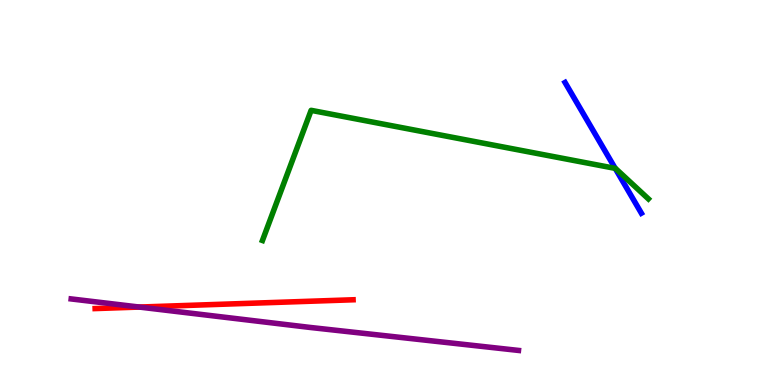[{'lines': ['blue', 'red'], 'intersections': []}, {'lines': ['green', 'red'], 'intersections': []}, {'lines': ['purple', 'red'], 'intersections': [{'x': 1.8, 'y': 2.02}]}, {'lines': ['blue', 'green'], 'intersections': [{'x': 7.94, 'y': 5.63}]}, {'lines': ['blue', 'purple'], 'intersections': []}, {'lines': ['green', 'purple'], 'intersections': []}]